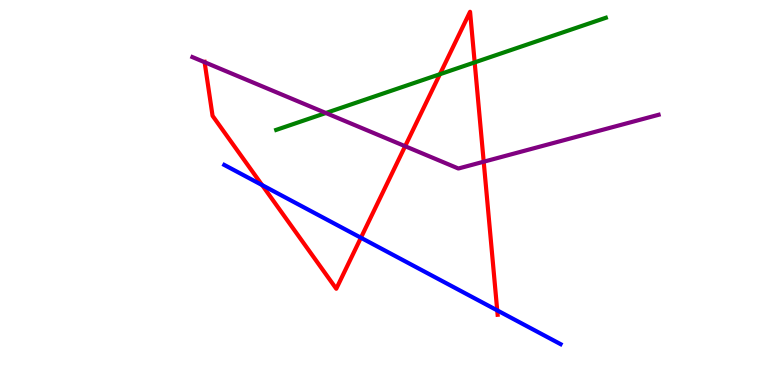[{'lines': ['blue', 'red'], 'intersections': [{'x': 3.38, 'y': 5.19}, {'x': 4.66, 'y': 3.82}, {'x': 6.42, 'y': 1.94}]}, {'lines': ['green', 'red'], 'intersections': [{'x': 5.68, 'y': 8.07}, {'x': 6.12, 'y': 8.38}]}, {'lines': ['purple', 'red'], 'intersections': [{'x': 2.64, 'y': 8.38}, {'x': 5.23, 'y': 6.2}, {'x': 6.24, 'y': 5.8}]}, {'lines': ['blue', 'green'], 'intersections': []}, {'lines': ['blue', 'purple'], 'intersections': []}, {'lines': ['green', 'purple'], 'intersections': [{'x': 4.2, 'y': 7.06}]}]